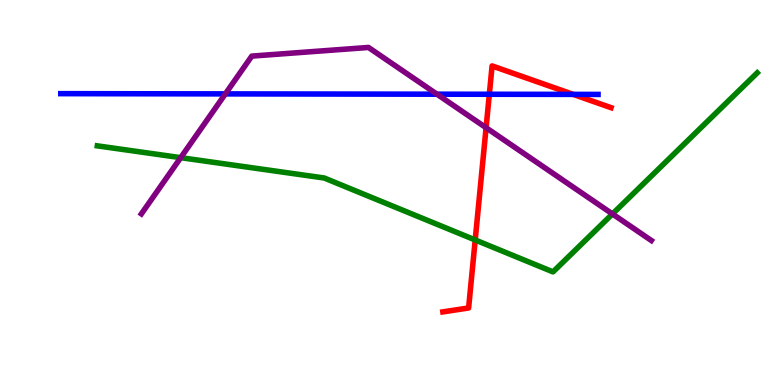[{'lines': ['blue', 'red'], 'intersections': [{'x': 6.31, 'y': 7.55}, {'x': 7.4, 'y': 7.55}]}, {'lines': ['green', 'red'], 'intersections': [{'x': 6.13, 'y': 3.77}]}, {'lines': ['purple', 'red'], 'intersections': [{'x': 6.27, 'y': 6.68}]}, {'lines': ['blue', 'green'], 'intersections': []}, {'lines': ['blue', 'purple'], 'intersections': [{'x': 2.91, 'y': 7.56}, {'x': 5.64, 'y': 7.55}]}, {'lines': ['green', 'purple'], 'intersections': [{'x': 2.33, 'y': 5.9}, {'x': 7.9, 'y': 4.44}]}]